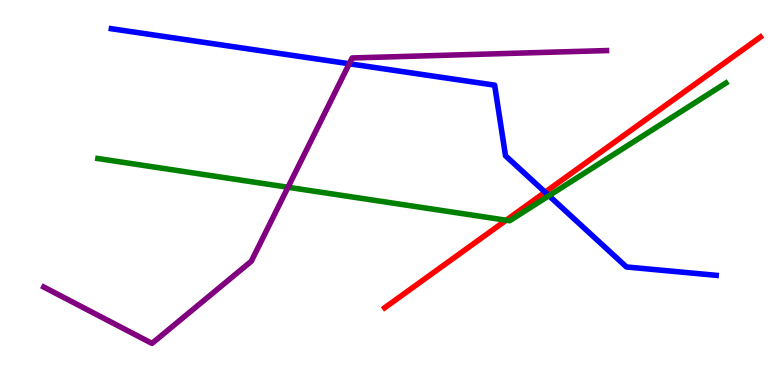[{'lines': ['blue', 'red'], 'intersections': [{'x': 7.03, 'y': 5.01}]}, {'lines': ['green', 'red'], 'intersections': [{'x': 6.53, 'y': 4.28}]}, {'lines': ['purple', 'red'], 'intersections': []}, {'lines': ['blue', 'green'], 'intersections': [{'x': 7.08, 'y': 4.92}]}, {'lines': ['blue', 'purple'], 'intersections': [{'x': 4.51, 'y': 8.34}]}, {'lines': ['green', 'purple'], 'intersections': [{'x': 3.72, 'y': 5.14}]}]